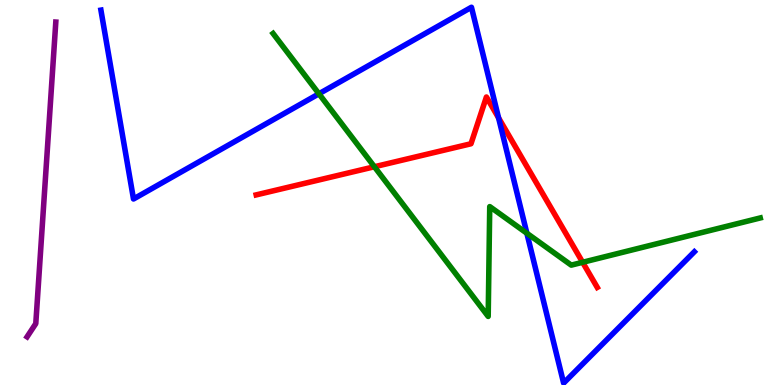[{'lines': ['blue', 'red'], 'intersections': [{'x': 6.43, 'y': 6.94}]}, {'lines': ['green', 'red'], 'intersections': [{'x': 4.83, 'y': 5.67}, {'x': 7.52, 'y': 3.19}]}, {'lines': ['purple', 'red'], 'intersections': []}, {'lines': ['blue', 'green'], 'intersections': [{'x': 4.12, 'y': 7.56}, {'x': 6.8, 'y': 3.94}]}, {'lines': ['blue', 'purple'], 'intersections': []}, {'lines': ['green', 'purple'], 'intersections': []}]